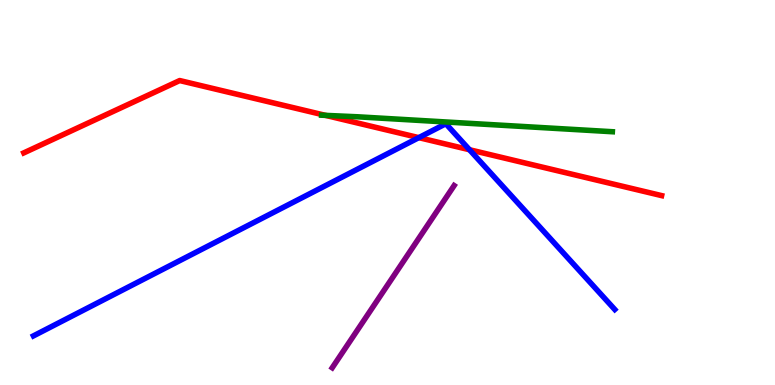[{'lines': ['blue', 'red'], 'intersections': [{'x': 5.4, 'y': 6.42}, {'x': 6.06, 'y': 6.11}]}, {'lines': ['green', 'red'], 'intersections': [{'x': 4.2, 'y': 7.0}]}, {'lines': ['purple', 'red'], 'intersections': []}, {'lines': ['blue', 'green'], 'intersections': []}, {'lines': ['blue', 'purple'], 'intersections': []}, {'lines': ['green', 'purple'], 'intersections': []}]